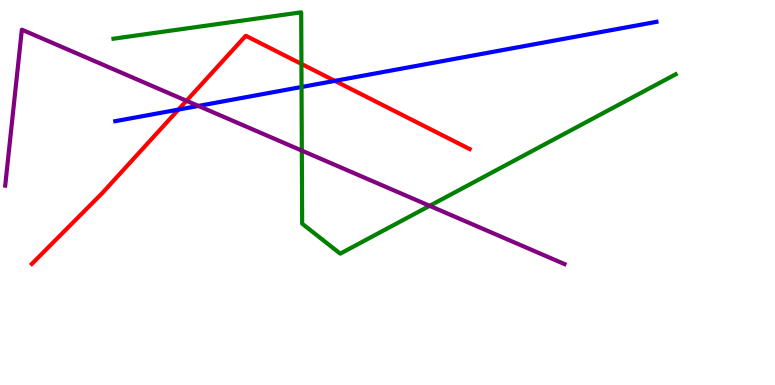[{'lines': ['blue', 'red'], 'intersections': [{'x': 2.3, 'y': 7.15}, {'x': 4.32, 'y': 7.9}]}, {'lines': ['green', 'red'], 'intersections': [{'x': 3.89, 'y': 8.34}]}, {'lines': ['purple', 'red'], 'intersections': [{'x': 2.41, 'y': 7.38}]}, {'lines': ['blue', 'green'], 'intersections': [{'x': 3.89, 'y': 7.74}]}, {'lines': ['blue', 'purple'], 'intersections': [{'x': 2.56, 'y': 7.25}]}, {'lines': ['green', 'purple'], 'intersections': [{'x': 3.89, 'y': 6.09}, {'x': 5.54, 'y': 4.65}]}]